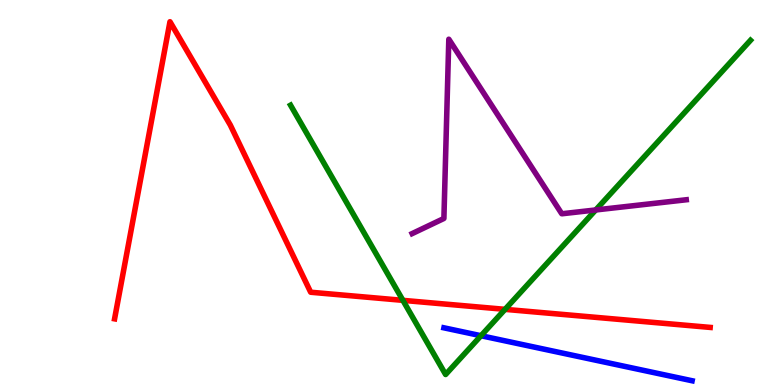[{'lines': ['blue', 'red'], 'intersections': []}, {'lines': ['green', 'red'], 'intersections': [{'x': 5.2, 'y': 2.2}, {'x': 6.52, 'y': 1.96}]}, {'lines': ['purple', 'red'], 'intersections': []}, {'lines': ['blue', 'green'], 'intersections': [{'x': 6.21, 'y': 1.28}]}, {'lines': ['blue', 'purple'], 'intersections': []}, {'lines': ['green', 'purple'], 'intersections': [{'x': 7.69, 'y': 4.55}]}]